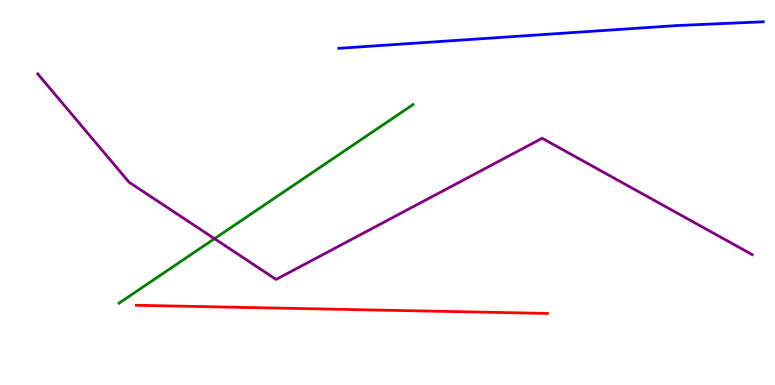[{'lines': ['blue', 'red'], 'intersections': []}, {'lines': ['green', 'red'], 'intersections': []}, {'lines': ['purple', 'red'], 'intersections': []}, {'lines': ['blue', 'green'], 'intersections': []}, {'lines': ['blue', 'purple'], 'intersections': []}, {'lines': ['green', 'purple'], 'intersections': [{'x': 2.77, 'y': 3.8}]}]